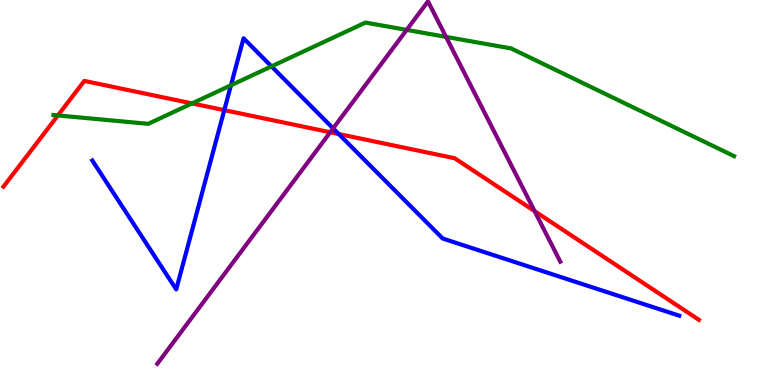[{'lines': ['blue', 'red'], 'intersections': [{'x': 2.89, 'y': 7.14}, {'x': 4.37, 'y': 6.52}]}, {'lines': ['green', 'red'], 'intersections': [{'x': 0.747, 'y': 7.0}, {'x': 2.48, 'y': 7.31}]}, {'lines': ['purple', 'red'], 'intersections': [{'x': 4.26, 'y': 6.56}, {'x': 6.9, 'y': 4.52}]}, {'lines': ['blue', 'green'], 'intersections': [{'x': 2.98, 'y': 7.78}, {'x': 3.5, 'y': 8.28}]}, {'lines': ['blue', 'purple'], 'intersections': [{'x': 4.3, 'y': 6.67}]}, {'lines': ['green', 'purple'], 'intersections': [{'x': 5.25, 'y': 9.22}, {'x': 5.76, 'y': 9.04}]}]